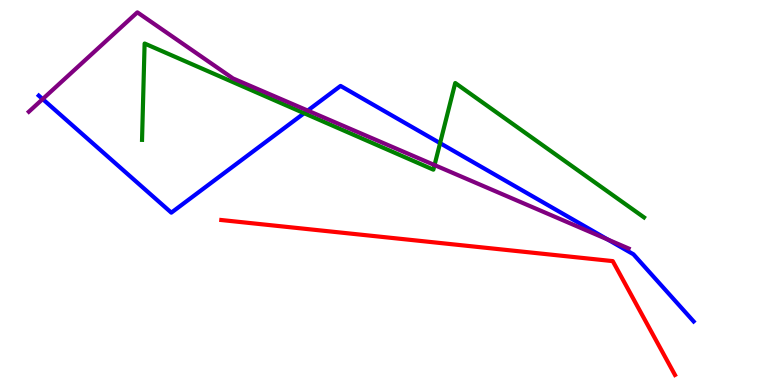[{'lines': ['blue', 'red'], 'intersections': []}, {'lines': ['green', 'red'], 'intersections': []}, {'lines': ['purple', 'red'], 'intersections': []}, {'lines': ['blue', 'green'], 'intersections': [{'x': 3.92, 'y': 7.06}, {'x': 5.68, 'y': 6.28}]}, {'lines': ['blue', 'purple'], 'intersections': [{'x': 0.55, 'y': 7.43}, {'x': 3.97, 'y': 7.13}, {'x': 7.84, 'y': 3.78}]}, {'lines': ['green', 'purple'], 'intersections': [{'x': 5.61, 'y': 5.71}]}]